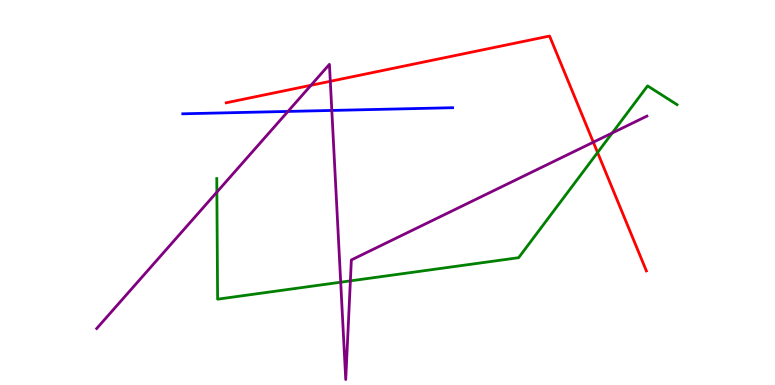[{'lines': ['blue', 'red'], 'intersections': []}, {'lines': ['green', 'red'], 'intersections': [{'x': 7.71, 'y': 6.04}]}, {'lines': ['purple', 'red'], 'intersections': [{'x': 4.01, 'y': 7.78}, {'x': 4.26, 'y': 7.89}, {'x': 7.66, 'y': 6.31}]}, {'lines': ['blue', 'green'], 'intersections': []}, {'lines': ['blue', 'purple'], 'intersections': [{'x': 3.72, 'y': 7.11}, {'x': 4.28, 'y': 7.13}]}, {'lines': ['green', 'purple'], 'intersections': [{'x': 2.8, 'y': 5.01}, {'x': 4.4, 'y': 2.67}, {'x': 4.52, 'y': 2.7}, {'x': 7.9, 'y': 6.55}]}]